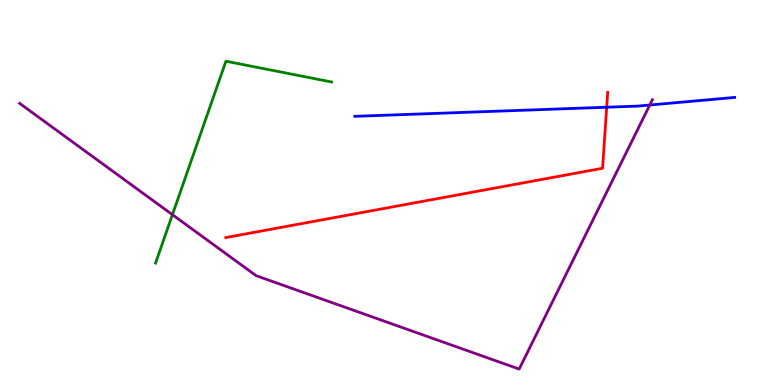[{'lines': ['blue', 'red'], 'intersections': [{'x': 7.83, 'y': 7.21}]}, {'lines': ['green', 'red'], 'intersections': []}, {'lines': ['purple', 'red'], 'intersections': []}, {'lines': ['blue', 'green'], 'intersections': []}, {'lines': ['blue', 'purple'], 'intersections': [{'x': 8.38, 'y': 7.27}]}, {'lines': ['green', 'purple'], 'intersections': [{'x': 2.22, 'y': 4.42}]}]